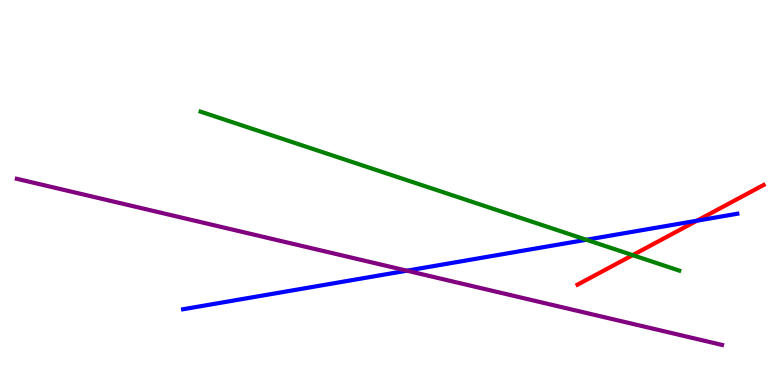[{'lines': ['blue', 'red'], 'intersections': [{'x': 8.99, 'y': 4.27}]}, {'lines': ['green', 'red'], 'intersections': [{'x': 8.16, 'y': 3.37}]}, {'lines': ['purple', 'red'], 'intersections': []}, {'lines': ['blue', 'green'], 'intersections': [{'x': 7.57, 'y': 3.77}]}, {'lines': ['blue', 'purple'], 'intersections': [{'x': 5.25, 'y': 2.97}]}, {'lines': ['green', 'purple'], 'intersections': []}]